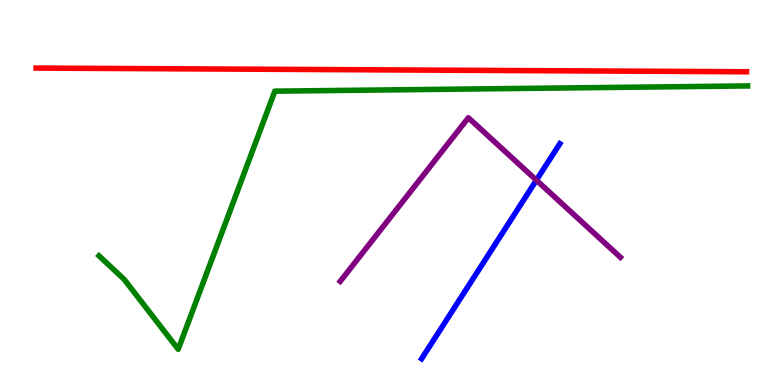[{'lines': ['blue', 'red'], 'intersections': []}, {'lines': ['green', 'red'], 'intersections': []}, {'lines': ['purple', 'red'], 'intersections': []}, {'lines': ['blue', 'green'], 'intersections': []}, {'lines': ['blue', 'purple'], 'intersections': [{'x': 6.92, 'y': 5.32}]}, {'lines': ['green', 'purple'], 'intersections': []}]